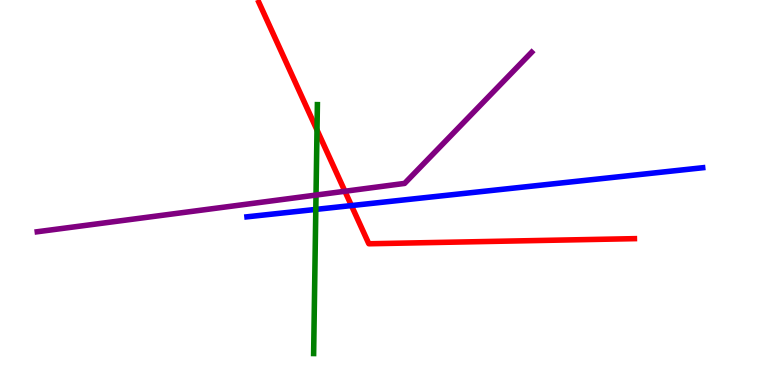[{'lines': ['blue', 'red'], 'intersections': [{'x': 4.53, 'y': 4.66}]}, {'lines': ['green', 'red'], 'intersections': [{'x': 4.09, 'y': 6.62}]}, {'lines': ['purple', 'red'], 'intersections': [{'x': 4.45, 'y': 5.03}]}, {'lines': ['blue', 'green'], 'intersections': [{'x': 4.07, 'y': 4.56}]}, {'lines': ['blue', 'purple'], 'intersections': []}, {'lines': ['green', 'purple'], 'intersections': [{'x': 4.08, 'y': 4.93}]}]